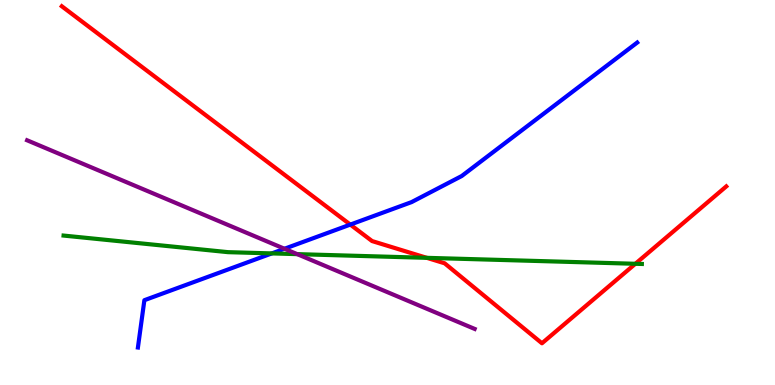[{'lines': ['blue', 'red'], 'intersections': [{'x': 4.52, 'y': 4.17}]}, {'lines': ['green', 'red'], 'intersections': [{'x': 5.51, 'y': 3.3}, {'x': 8.2, 'y': 3.15}]}, {'lines': ['purple', 'red'], 'intersections': []}, {'lines': ['blue', 'green'], 'intersections': [{'x': 3.51, 'y': 3.42}]}, {'lines': ['blue', 'purple'], 'intersections': [{'x': 3.67, 'y': 3.54}]}, {'lines': ['green', 'purple'], 'intersections': [{'x': 3.84, 'y': 3.4}]}]